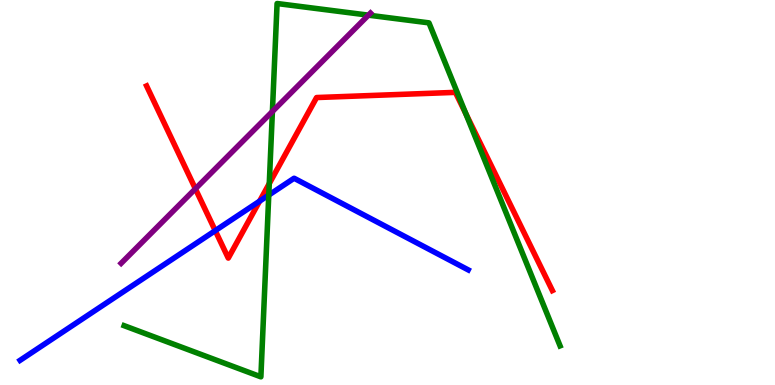[{'lines': ['blue', 'red'], 'intersections': [{'x': 2.78, 'y': 4.01}, {'x': 3.35, 'y': 4.77}]}, {'lines': ['green', 'red'], 'intersections': [{'x': 3.47, 'y': 5.23}, {'x': 6.01, 'y': 7.05}]}, {'lines': ['purple', 'red'], 'intersections': [{'x': 2.52, 'y': 5.1}]}, {'lines': ['blue', 'green'], 'intersections': [{'x': 3.47, 'y': 4.93}]}, {'lines': ['blue', 'purple'], 'intersections': []}, {'lines': ['green', 'purple'], 'intersections': [{'x': 3.51, 'y': 7.1}, {'x': 4.75, 'y': 9.61}]}]